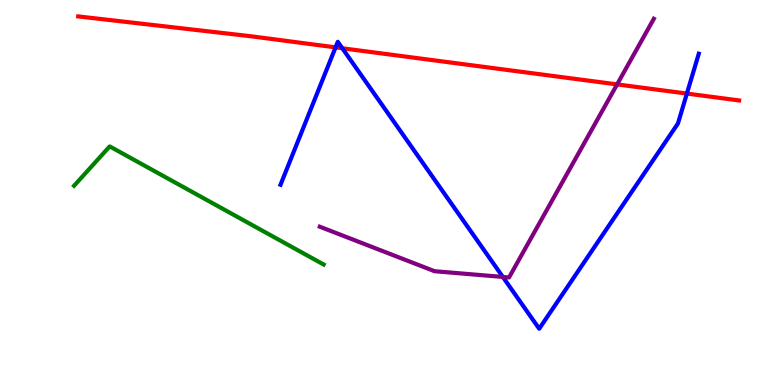[{'lines': ['blue', 'red'], 'intersections': [{'x': 4.33, 'y': 8.77}, {'x': 4.42, 'y': 8.75}, {'x': 8.86, 'y': 7.57}]}, {'lines': ['green', 'red'], 'intersections': []}, {'lines': ['purple', 'red'], 'intersections': [{'x': 7.96, 'y': 7.81}]}, {'lines': ['blue', 'green'], 'intersections': []}, {'lines': ['blue', 'purple'], 'intersections': [{'x': 6.49, 'y': 2.81}]}, {'lines': ['green', 'purple'], 'intersections': []}]